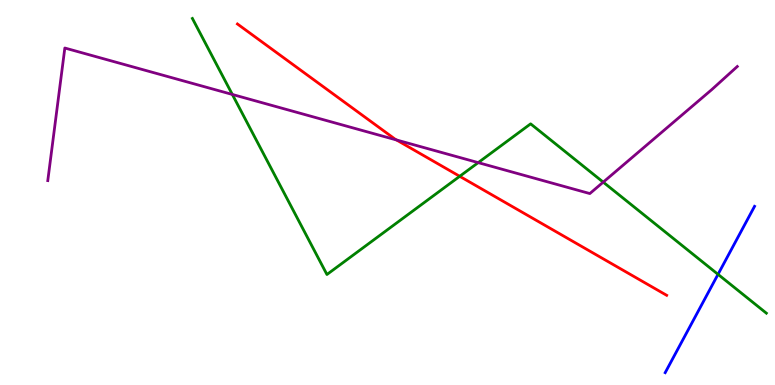[{'lines': ['blue', 'red'], 'intersections': []}, {'lines': ['green', 'red'], 'intersections': [{'x': 5.93, 'y': 5.42}]}, {'lines': ['purple', 'red'], 'intersections': [{'x': 5.12, 'y': 6.36}]}, {'lines': ['blue', 'green'], 'intersections': [{'x': 9.26, 'y': 2.87}]}, {'lines': ['blue', 'purple'], 'intersections': []}, {'lines': ['green', 'purple'], 'intersections': [{'x': 3.0, 'y': 7.55}, {'x': 6.17, 'y': 5.78}, {'x': 7.78, 'y': 5.27}]}]